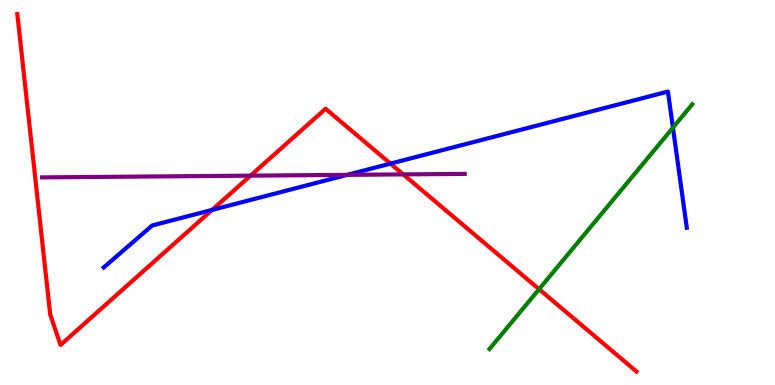[{'lines': ['blue', 'red'], 'intersections': [{'x': 2.74, 'y': 4.55}, {'x': 5.04, 'y': 5.75}]}, {'lines': ['green', 'red'], 'intersections': [{'x': 6.96, 'y': 2.49}]}, {'lines': ['purple', 'red'], 'intersections': [{'x': 3.23, 'y': 5.44}, {'x': 5.2, 'y': 5.47}]}, {'lines': ['blue', 'green'], 'intersections': [{'x': 8.68, 'y': 6.68}]}, {'lines': ['blue', 'purple'], 'intersections': [{'x': 4.48, 'y': 5.46}]}, {'lines': ['green', 'purple'], 'intersections': []}]